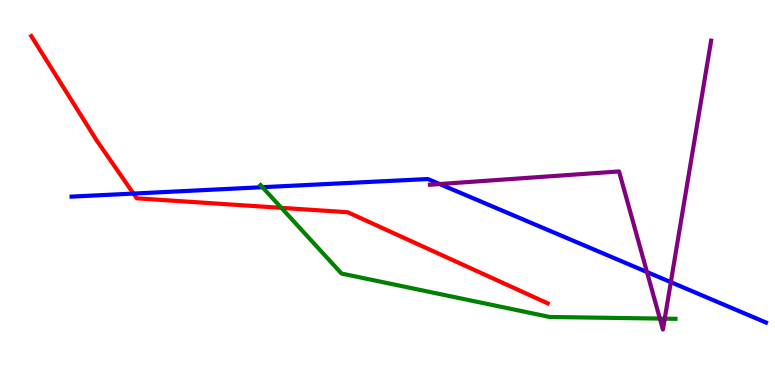[{'lines': ['blue', 'red'], 'intersections': [{'x': 1.72, 'y': 4.97}]}, {'lines': ['green', 'red'], 'intersections': [{'x': 3.63, 'y': 4.6}]}, {'lines': ['purple', 'red'], 'intersections': []}, {'lines': ['blue', 'green'], 'intersections': [{'x': 3.39, 'y': 5.14}]}, {'lines': ['blue', 'purple'], 'intersections': [{'x': 5.67, 'y': 5.22}, {'x': 8.35, 'y': 2.93}, {'x': 8.66, 'y': 2.67}]}, {'lines': ['green', 'purple'], 'intersections': [{'x': 8.51, 'y': 1.73}, {'x': 8.58, 'y': 1.72}]}]